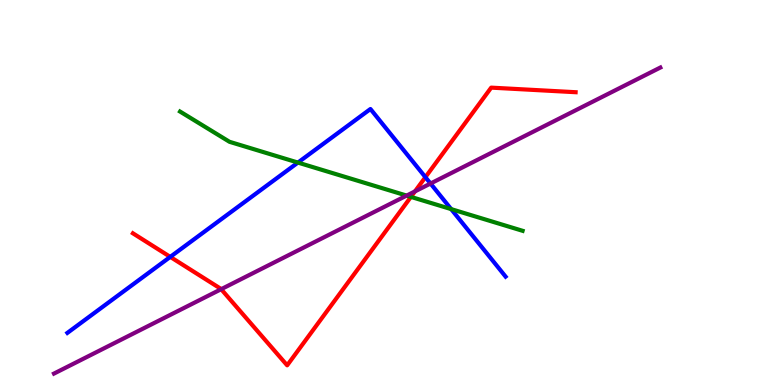[{'lines': ['blue', 'red'], 'intersections': [{'x': 2.2, 'y': 3.33}, {'x': 5.49, 'y': 5.4}]}, {'lines': ['green', 'red'], 'intersections': [{'x': 5.3, 'y': 4.89}]}, {'lines': ['purple', 'red'], 'intersections': [{'x': 2.85, 'y': 2.49}, {'x': 5.35, 'y': 5.03}]}, {'lines': ['blue', 'green'], 'intersections': [{'x': 3.84, 'y': 5.78}, {'x': 5.82, 'y': 4.57}]}, {'lines': ['blue', 'purple'], 'intersections': [{'x': 5.56, 'y': 5.23}]}, {'lines': ['green', 'purple'], 'intersections': [{'x': 5.25, 'y': 4.92}]}]